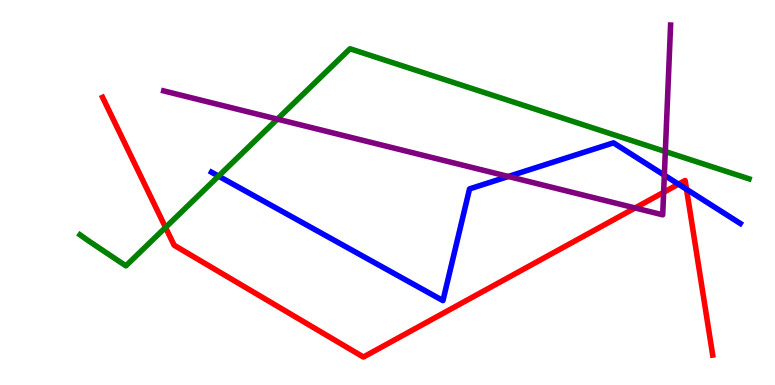[{'lines': ['blue', 'red'], 'intersections': [{'x': 8.75, 'y': 5.22}, {'x': 8.86, 'y': 5.08}]}, {'lines': ['green', 'red'], 'intersections': [{'x': 2.14, 'y': 4.09}]}, {'lines': ['purple', 'red'], 'intersections': [{'x': 8.19, 'y': 4.6}, {'x': 8.56, 'y': 5.01}]}, {'lines': ['blue', 'green'], 'intersections': [{'x': 2.82, 'y': 5.43}]}, {'lines': ['blue', 'purple'], 'intersections': [{'x': 6.56, 'y': 5.42}, {'x': 8.57, 'y': 5.45}]}, {'lines': ['green', 'purple'], 'intersections': [{'x': 3.58, 'y': 6.91}, {'x': 8.58, 'y': 6.06}]}]